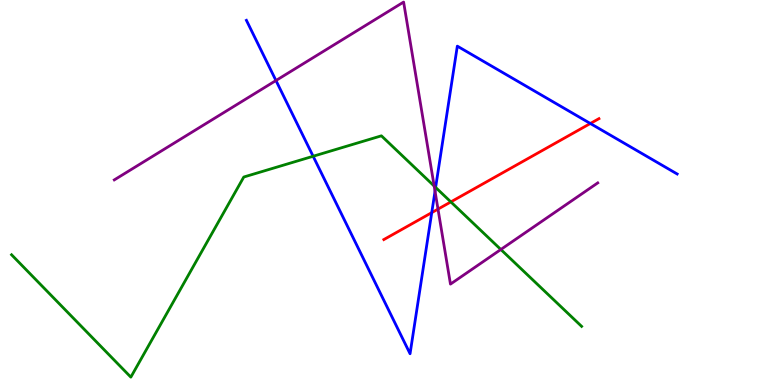[{'lines': ['blue', 'red'], 'intersections': [{'x': 5.57, 'y': 4.48}, {'x': 7.62, 'y': 6.79}]}, {'lines': ['green', 'red'], 'intersections': [{'x': 5.82, 'y': 4.76}]}, {'lines': ['purple', 'red'], 'intersections': [{'x': 5.65, 'y': 4.57}]}, {'lines': ['blue', 'green'], 'intersections': [{'x': 4.04, 'y': 5.94}, {'x': 5.62, 'y': 5.13}]}, {'lines': ['blue', 'purple'], 'intersections': [{'x': 3.56, 'y': 7.91}, {'x': 5.61, 'y': 5.03}]}, {'lines': ['green', 'purple'], 'intersections': [{'x': 5.6, 'y': 5.17}, {'x': 6.46, 'y': 3.52}]}]